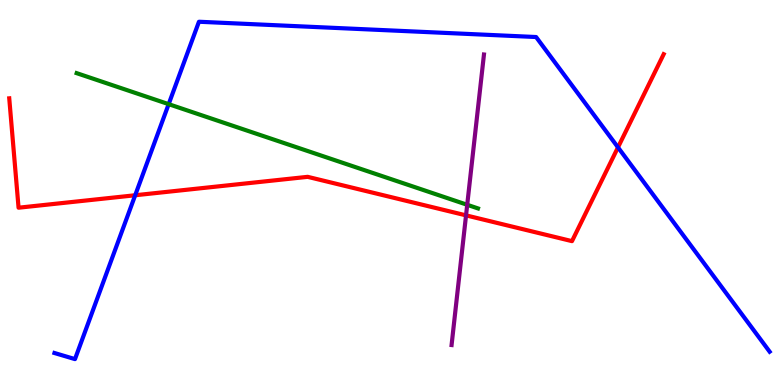[{'lines': ['blue', 'red'], 'intersections': [{'x': 1.74, 'y': 4.93}, {'x': 7.97, 'y': 6.17}]}, {'lines': ['green', 'red'], 'intersections': []}, {'lines': ['purple', 'red'], 'intersections': [{'x': 6.01, 'y': 4.41}]}, {'lines': ['blue', 'green'], 'intersections': [{'x': 2.18, 'y': 7.29}]}, {'lines': ['blue', 'purple'], 'intersections': []}, {'lines': ['green', 'purple'], 'intersections': [{'x': 6.03, 'y': 4.68}]}]